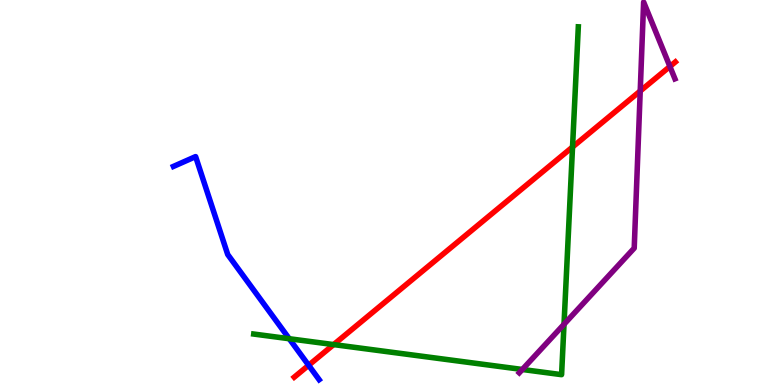[{'lines': ['blue', 'red'], 'intersections': [{'x': 3.98, 'y': 0.513}]}, {'lines': ['green', 'red'], 'intersections': [{'x': 4.3, 'y': 1.05}, {'x': 7.39, 'y': 6.18}]}, {'lines': ['purple', 'red'], 'intersections': [{'x': 8.26, 'y': 7.64}, {'x': 8.64, 'y': 8.27}]}, {'lines': ['blue', 'green'], 'intersections': [{'x': 3.73, 'y': 1.2}]}, {'lines': ['blue', 'purple'], 'intersections': []}, {'lines': ['green', 'purple'], 'intersections': [{'x': 6.74, 'y': 0.403}, {'x': 7.28, 'y': 1.58}]}]